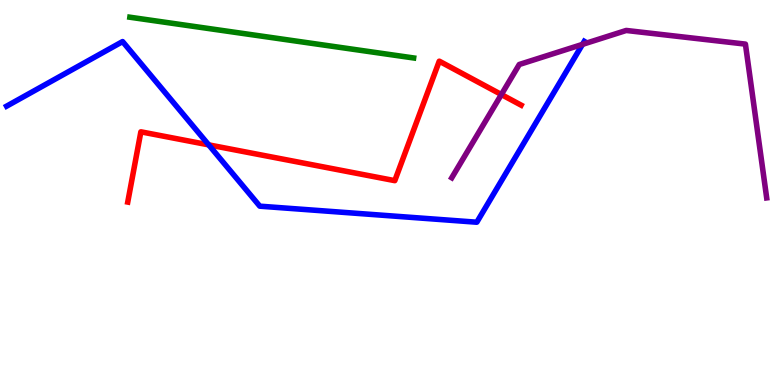[{'lines': ['blue', 'red'], 'intersections': [{'x': 2.69, 'y': 6.24}]}, {'lines': ['green', 'red'], 'intersections': []}, {'lines': ['purple', 'red'], 'intersections': [{'x': 6.47, 'y': 7.54}]}, {'lines': ['blue', 'green'], 'intersections': []}, {'lines': ['blue', 'purple'], 'intersections': [{'x': 7.52, 'y': 8.85}]}, {'lines': ['green', 'purple'], 'intersections': []}]